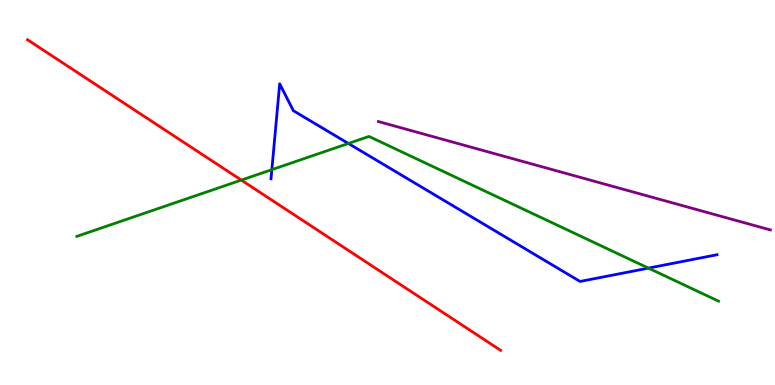[{'lines': ['blue', 'red'], 'intersections': []}, {'lines': ['green', 'red'], 'intersections': [{'x': 3.11, 'y': 5.32}]}, {'lines': ['purple', 'red'], 'intersections': []}, {'lines': ['blue', 'green'], 'intersections': [{'x': 3.51, 'y': 5.59}, {'x': 4.5, 'y': 6.27}, {'x': 8.37, 'y': 3.04}]}, {'lines': ['blue', 'purple'], 'intersections': []}, {'lines': ['green', 'purple'], 'intersections': []}]